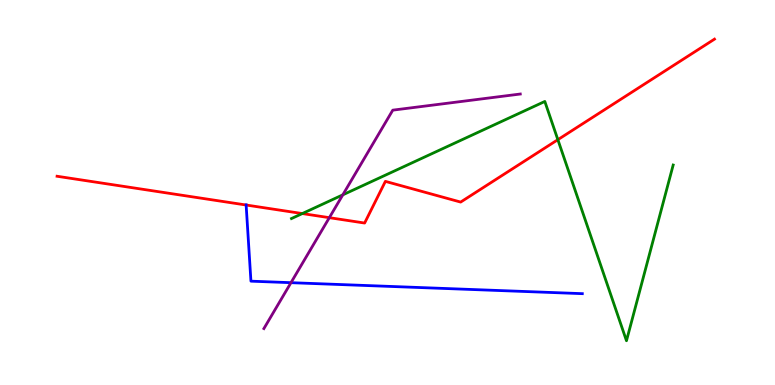[{'lines': ['blue', 'red'], 'intersections': [{'x': 3.18, 'y': 4.67}]}, {'lines': ['green', 'red'], 'intersections': [{'x': 3.9, 'y': 4.45}, {'x': 7.2, 'y': 6.37}]}, {'lines': ['purple', 'red'], 'intersections': [{'x': 4.25, 'y': 4.35}]}, {'lines': ['blue', 'green'], 'intersections': []}, {'lines': ['blue', 'purple'], 'intersections': [{'x': 3.75, 'y': 2.66}]}, {'lines': ['green', 'purple'], 'intersections': [{'x': 4.42, 'y': 4.94}]}]